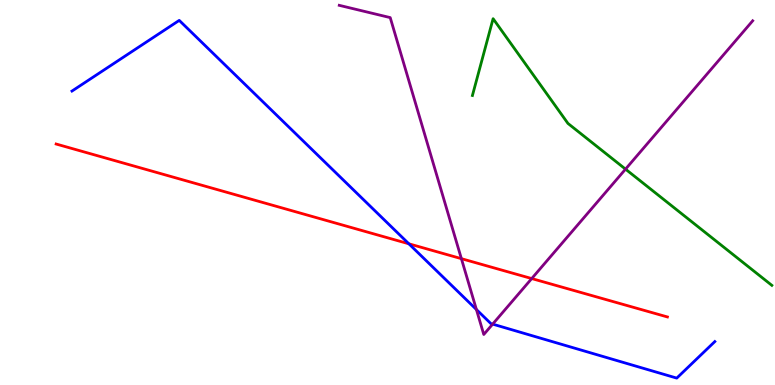[{'lines': ['blue', 'red'], 'intersections': [{'x': 5.28, 'y': 3.67}]}, {'lines': ['green', 'red'], 'intersections': []}, {'lines': ['purple', 'red'], 'intersections': [{'x': 5.95, 'y': 3.28}, {'x': 6.86, 'y': 2.76}]}, {'lines': ['blue', 'green'], 'intersections': []}, {'lines': ['blue', 'purple'], 'intersections': [{'x': 6.15, 'y': 1.96}, {'x': 6.36, 'y': 1.58}]}, {'lines': ['green', 'purple'], 'intersections': [{'x': 8.07, 'y': 5.61}]}]